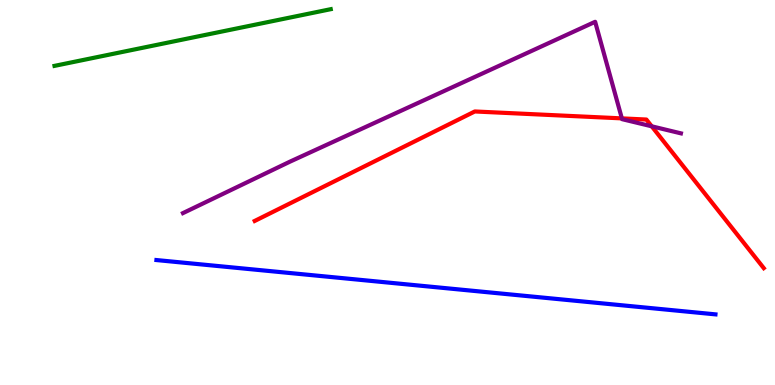[{'lines': ['blue', 'red'], 'intersections': []}, {'lines': ['green', 'red'], 'intersections': []}, {'lines': ['purple', 'red'], 'intersections': [{'x': 8.02, 'y': 6.93}, {'x': 8.41, 'y': 6.72}]}, {'lines': ['blue', 'green'], 'intersections': []}, {'lines': ['blue', 'purple'], 'intersections': []}, {'lines': ['green', 'purple'], 'intersections': []}]